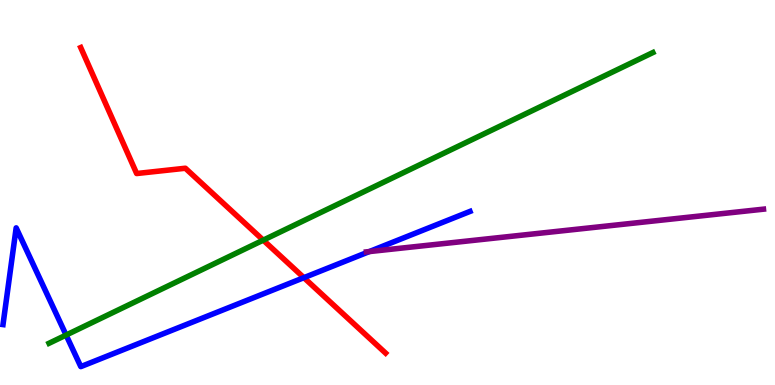[{'lines': ['blue', 'red'], 'intersections': [{'x': 3.92, 'y': 2.79}]}, {'lines': ['green', 'red'], 'intersections': [{'x': 3.4, 'y': 3.76}]}, {'lines': ['purple', 'red'], 'intersections': []}, {'lines': ['blue', 'green'], 'intersections': [{'x': 0.853, 'y': 1.3}]}, {'lines': ['blue', 'purple'], 'intersections': [{'x': 4.77, 'y': 3.47}]}, {'lines': ['green', 'purple'], 'intersections': []}]